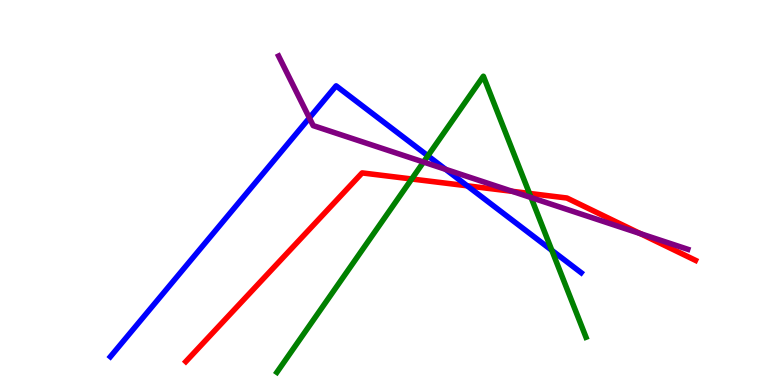[{'lines': ['blue', 'red'], 'intersections': [{'x': 6.03, 'y': 5.17}]}, {'lines': ['green', 'red'], 'intersections': [{'x': 5.31, 'y': 5.35}, {'x': 6.83, 'y': 4.98}]}, {'lines': ['purple', 'red'], 'intersections': [{'x': 6.61, 'y': 5.03}, {'x': 8.26, 'y': 3.93}]}, {'lines': ['blue', 'green'], 'intersections': [{'x': 5.52, 'y': 5.95}, {'x': 7.12, 'y': 3.5}]}, {'lines': ['blue', 'purple'], 'intersections': [{'x': 3.99, 'y': 6.94}, {'x': 5.75, 'y': 5.6}]}, {'lines': ['green', 'purple'], 'intersections': [{'x': 5.46, 'y': 5.79}, {'x': 6.85, 'y': 4.87}]}]